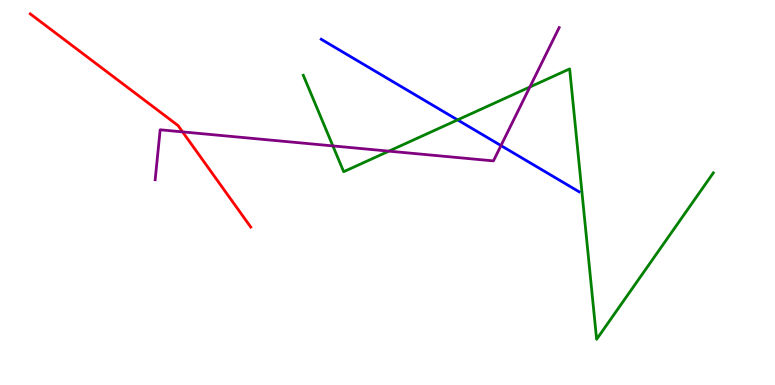[{'lines': ['blue', 'red'], 'intersections': []}, {'lines': ['green', 'red'], 'intersections': []}, {'lines': ['purple', 'red'], 'intersections': [{'x': 2.36, 'y': 6.57}]}, {'lines': ['blue', 'green'], 'intersections': [{'x': 5.9, 'y': 6.89}]}, {'lines': ['blue', 'purple'], 'intersections': [{'x': 6.46, 'y': 6.22}]}, {'lines': ['green', 'purple'], 'intersections': [{'x': 4.3, 'y': 6.21}, {'x': 5.02, 'y': 6.07}, {'x': 6.84, 'y': 7.74}]}]